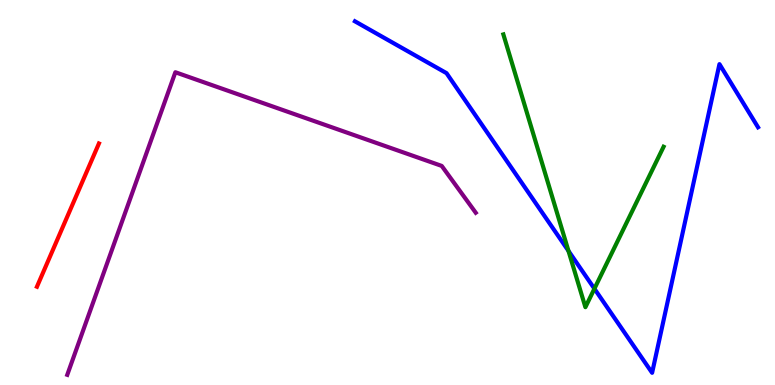[{'lines': ['blue', 'red'], 'intersections': []}, {'lines': ['green', 'red'], 'intersections': []}, {'lines': ['purple', 'red'], 'intersections': []}, {'lines': ['blue', 'green'], 'intersections': [{'x': 7.34, 'y': 3.48}, {'x': 7.67, 'y': 2.5}]}, {'lines': ['blue', 'purple'], 'intersections': []}, {'lines': ['green', 'purple'], 'intersections': []}]